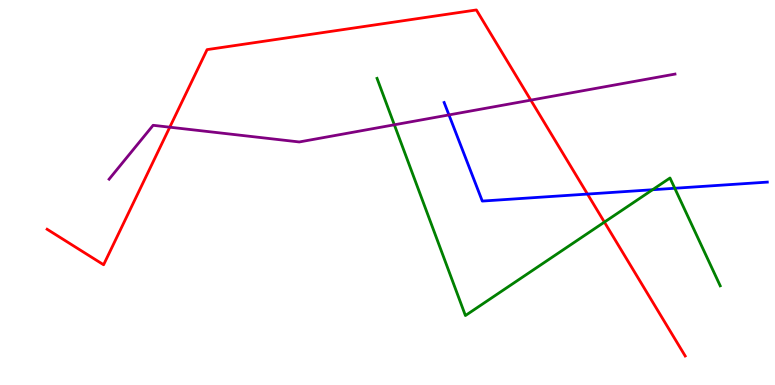[{'lines': ['blue', 'red'], 'intersections': [{'x': 7.58, 'y': 4.96}]}, {'lines': ['green', 'red'], 'intersections': [{'x': 7.8, 'y': 4.23}]}, {'lines': ['purple', 'red'], 'intersections': [{'x': 2.19, 'y': 6.7}, {'x': 6.85, 'y': 7.4}]}, {'lines': ['blue', 'green'], 'intersections': [{'x': 8.42, 'y': 5.07}, {'x': 8.71, 'y': 5.11}]}, {'lines': ['blue', 'purple'], 'intersections': [{'x': 5.79, 'y': 7.02}]}, {'lines': ['green', 'purple'], 'intersections': [{'x': 5.09, 'y': 6.76}]}]